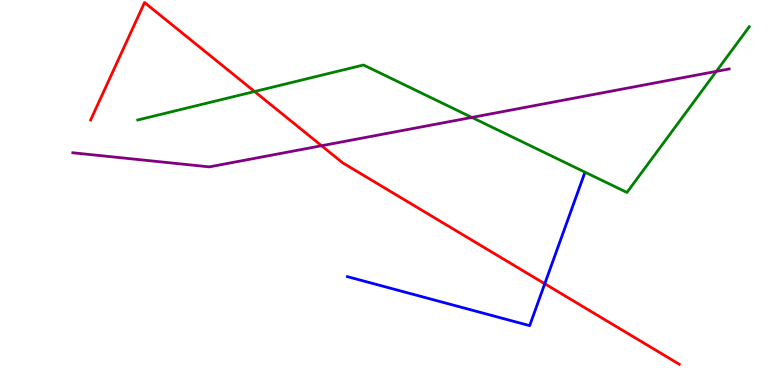[{'lines': ['blue', 'red'], 'intersections': [{'x': 7.03, 'y': 2.63}]}, {'lines': ['green', 'red'], 'intersections': [{'x': 3.28, 'y': 7.62}]}, {'lines': ['purple', 'red'], 'intersections': [{'x': 4.15, 'y': 6.21}]}, {'lines': ['blue', 'green'], 'intersections': []}, {'lines': ['blue', 'purple'], 'intersections': []}, {'lines': ['green', 'purple'], 'intersections': [{'x': 6.09, 'y': 6.95}, {'x': 9.24, 'y': 8.15}]}]